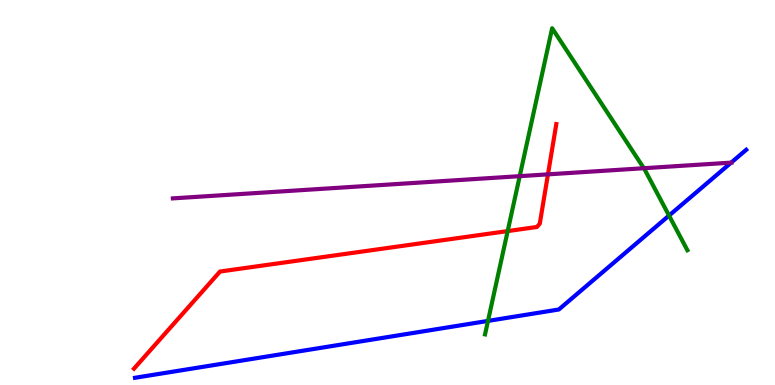[{'lines': ['blue', 'red'], 'intersections': []}, {'lines': ['green', 'red'], 'intersections': [{'x': 6.55, 'y': 4.0}]}, {'lines': ['purple', 'red'], 'intersections': [{'x': 7.07, 'y': 5.47}]}, {'lines': ['blue', 'green'], 'intersections': [{'x': 6.3, 'y': 1.66}, {'x': 8.63, 'y': 4.4}]}, {'lines': ['blue', 'purple'], 'intersections': [{'x': 9.43, 'y': 5.78}]}, {'lines': ['green', 'purple'], 'intersections': [{'x': 6.71, 'y': 5.42}, {'x': 8.31, 'y': 5.63}]}]